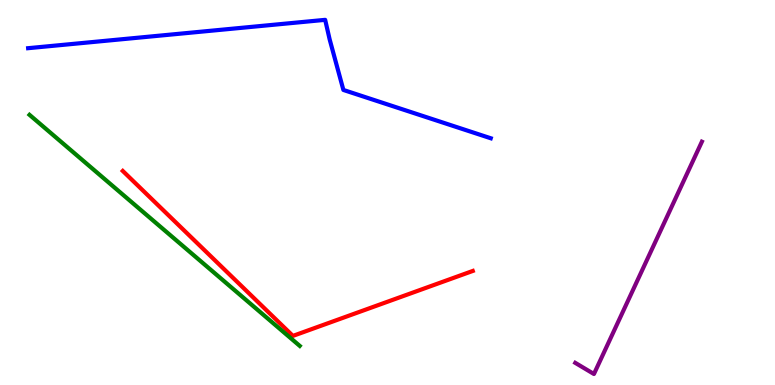[{'lines': ['blue', 'red'], 'intersections': []}, {'lines': ['green', 'red'], 'intersections': []}, {'lines': ['purple', 'red'], 'intersections': []}, {'lines': ['blue', 'green'], 'intersections': []}, {'lines': ['blue', 'purple'], 'intersections': []}, {'lines': ['green', 'purple'], 'intersections': []}]